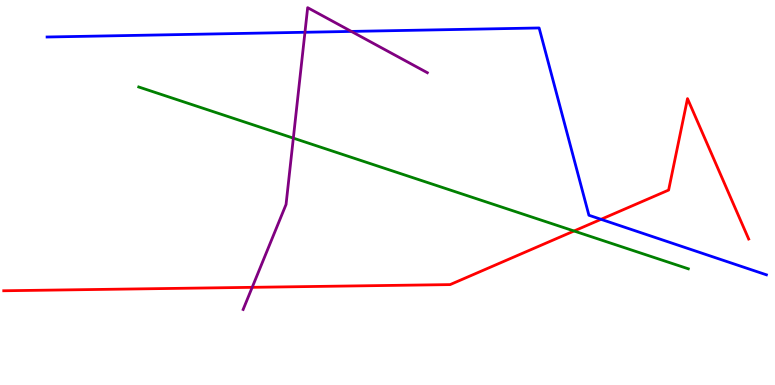[{'lines': ['blue', 'red'], 'intersections': [{'x': 7.76, 'y': 4.3}]}, {'lines': ['green', 'red'], 'intersections': [{'x': 7.41, 'y': 4.0}]}, {'lines': ['purple', 'red'], 'intersections': [{'x': 3.25, 'y': 2.54}]}, {'lines': ['blue', 'green'], 'intersections': []}, {'lines': ['blue', 'purple'], 'intersections': [{'x': 3.93, 'y': 9.16}, {'x': 4.53, 'y': 9.18}]}, {'lines': ['green', 'purple'], 'intersections': [{'x': 3.78, 'y': 6.41}]}]